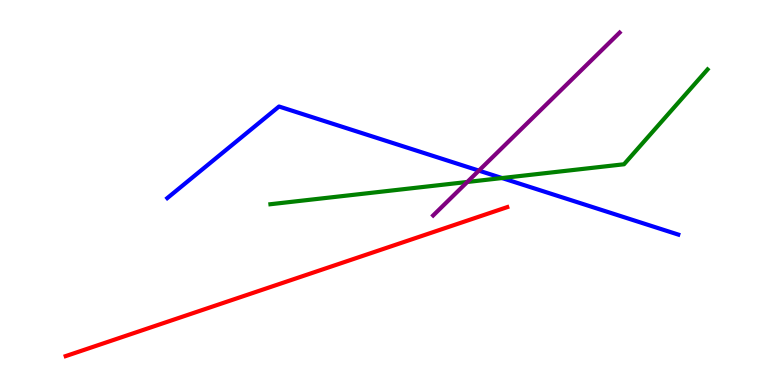[{'lines': ['blue', 'red'], 'intersections': []}, {'lines': ['green', 'red'], 'intersections': []}, {'lines': ['purple', 'red'], 'intersections': []}, {'lines': ['blue', 'green'], 'intersections': [{'x': 6.48, 'y': 5.38}]}, {'lines': ['blue', 'purple'], 'intersections': [{'x': 6.18, 'y': 5.57}]}, {'lines': ['green', 'purple'], 'intersections': [{'x': 6.03, 'y': 5.27}]}]